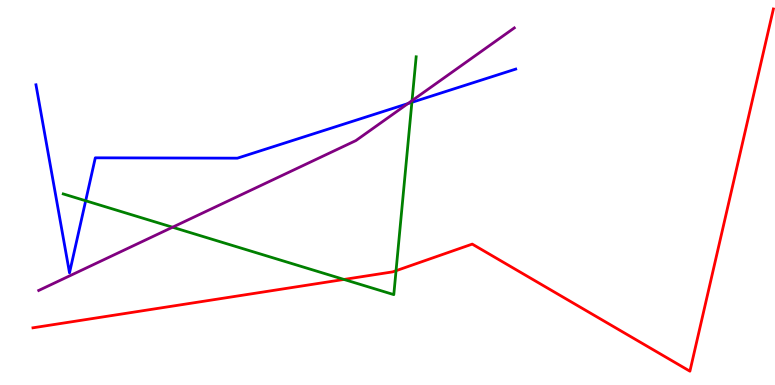[{'lines': ['blue', 'red'], 'intersections': []}, {'lines': ['green', 'red'], 'intersections': [{'x': 4.44, 'y': 2.74}, {'x': 5.11, 'y': 2.97}]}, {'lines': ['purple', 'red'], 'intersections': []}, {'lines': ['blue', 'green'], 'intersections': [{'x': 1.11, 'y': 4.79}, {'x': 5.31, 'y': 7.34}]}, {'lines': ['blue', 'purple'], 'intersections': [{'x': 5.26, 'y': 7.31}]}, {'lines': ['green', 'purple'], 'intersections': [{'x': 2.23, 'y': 4.1}, {'x': 5.32, 'y': 7.39}]}]